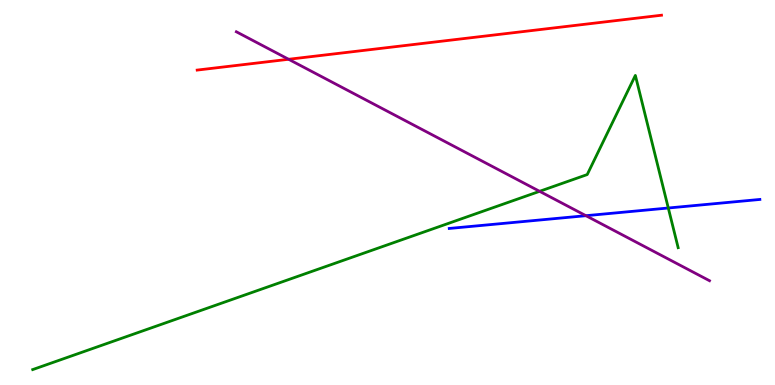[{'lines': ['blue', 'red'], 'intersections': []}, {'lines': ['green', 'red'], 'intersections': []}, {'lines': ['purple', 'red'], 'intersections': [{'x': 3.72, 'y': 8.46}]}, {'lines': ['blue', 'green'], 'intersections': [{'x': 8.62, 'y': 4.6}]}, {'lines': ['blue', 'purple'], 'intersections': [{'x': 7.56, 'y': 4.4}]}, {'lines': ['green', 'purple'], 'intersections': [{'x': 6.96, 'y': 5.03}]}]